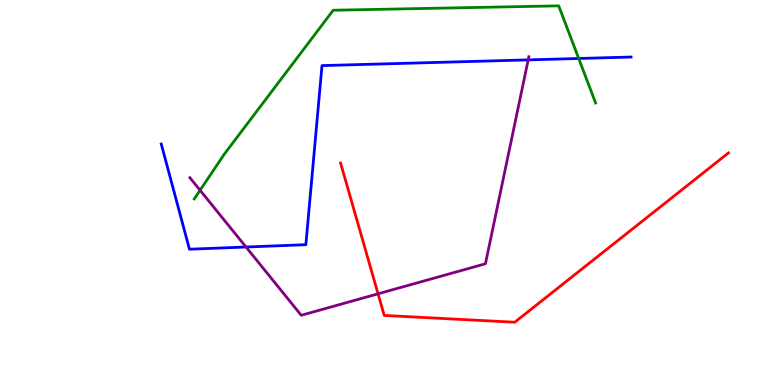[{'lines': ['blue', 'red'], 'intersections': []}, {'lines': ['green', 'red'], 'intersections': []}, {'lines': ['purple', 'red'], 'intersections': [{'x': 4.88, 'y': 2.37}]}, {'lines': ['blue', 'green'], 'intersections': [{'x': 7.47, 'y': 8.48}]}, {'lines': ['blue', 'purple'], 'intersections': [{'x': 3.17, 'y': 3.58}, {'x': 6.82, 'y': 8.44}]}, {'lines': ['green', 'purple'], 'intersections': [{'x': 2.58, 'y': 5.06}]}]